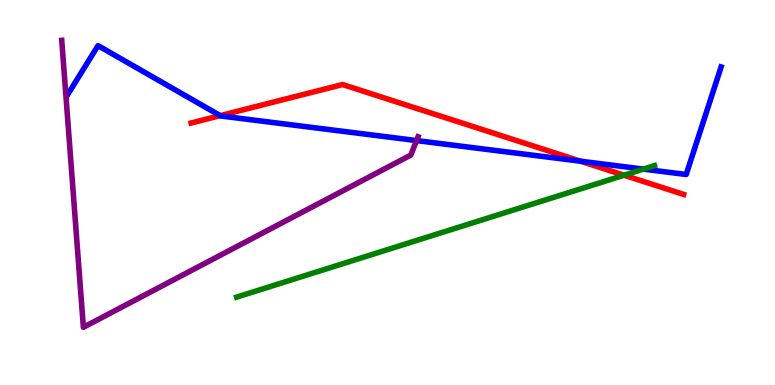[{'lines': ['blue', 'red'], 'intersections': [{'x': 2.84, 'y': 7.0}, {'x': 7.49, 'y': 5.81}]}, {'lines': ['green', 'red'], 'intersections': [{'x': 8.05, 'y': 5.45}]}, {'lines': ['purple', 'red'], 'intersections': []}, {'lines': ['blue', 'green'], 'intersections': [{'x': 8.3, 'y': 5.61}]}, {'lines': ['blue', 'purple'], 'intersections': [{'x': 5.37, 'y': 6.35}]}, {'lines': ['green', 'purple'], 'intersections': []}]